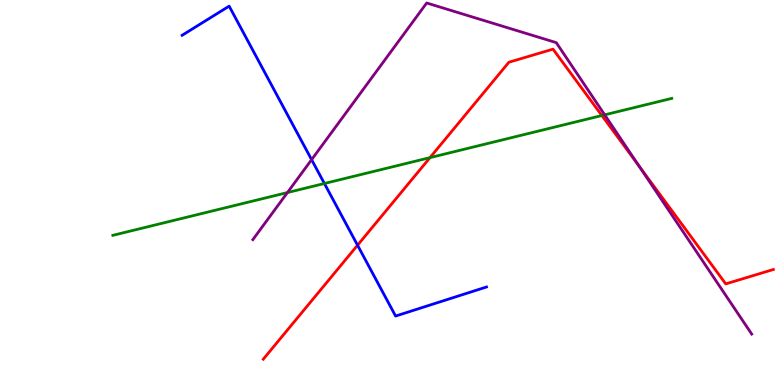[{'lines': ['blue', 'red'], 'intersections': [{'x': 4.61, 'y': 3.63}]}, {'lines': ['green', 'red'], 'intersections': [{'x': 5.55, 'y': 5.91}, {'x': 7.77, 'y': 7.0}]}, {'lines': ['purple', 'red'], 'intersections': [{'x': 8.24, 'y': 5.69}]}, {'lines': ['blue', 'green'], 'intersections': [{'x': 4.19, 'y': 5.23}]}, {'lines': ['blue', 'purple'], 'intersections': [{'x': 4.02, 'y': 5.85}]}, {'lines': ['green', 'purple'], 'intersections': [{'x': 3.71, 'y': 5.0}, {'x': 7.8, 'y': 7.02}]}]